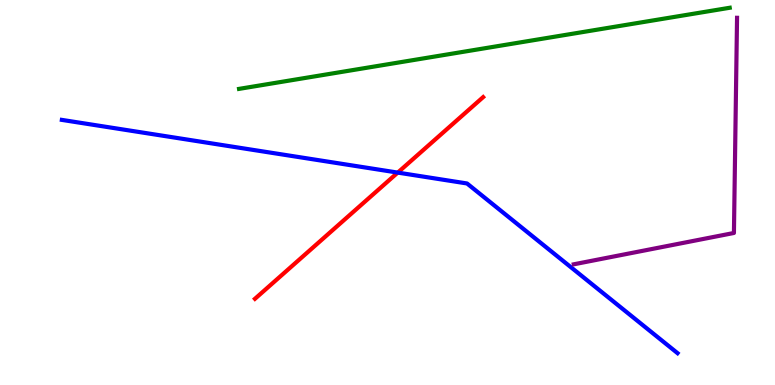[{'lines': ['blue', 'red'], 'intersections': [{'x': 5.13, 'y': 5.52}]}, {'lines': ['green', 'red'], 'intersections': []}, {'lines': ['purple', 'red'], 'intersections': []}, {'lines': ['blue', 'green'], 'intersections': []}, {'lines': ['blue', 'purple'], 'intersections': []}, {'lines': ['green', 'purple'], 'intersections': []}]